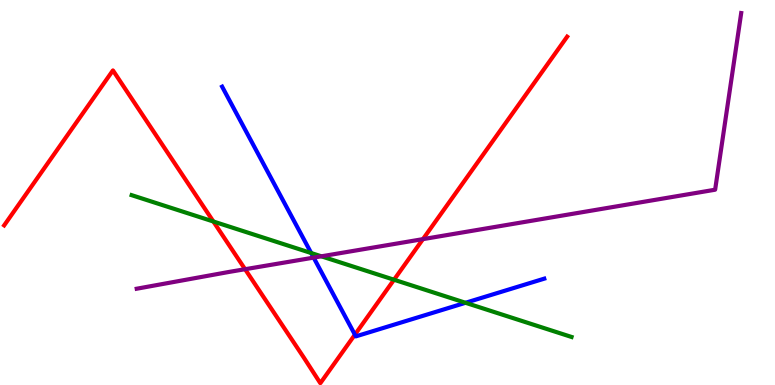[{'lines': ['blue', 'red'], 'intersections': [{'x': 4.58, 'y': 1.31}]}, {'lines': ['green', 'red'], 'intersections': [{'x': 2.75, 'y': 4.25}, {'x': 5.08, 'y': 2.73}]}, {'lines': ['purple', 'red'], 'intersections': [{'x': 3.16, 'y': 3.01}, {'x': 5.46, 'y': 3.79}]}, {'lines': ['blue', 'green'], 'intersections': [{'x': 4.02, 'y': 3.43}, {'x': 6.01, 'y': 2.14}]}, {'lines': ['blue', 'purple'], 'intersections': [{'x': 4.05, 'y': 3.31}]}, {'lines': ['green', 'purple'], 'intersections': [{'x': 4.15, 'y': 3.34}]}]